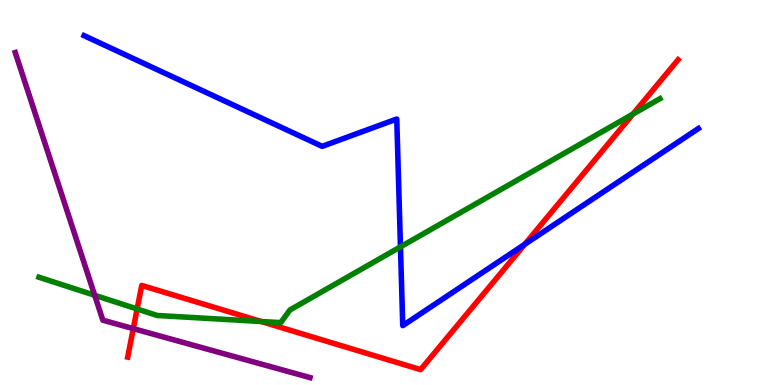[{'lines': ['blue', 'red'], 'intersections': [{'x': 6.77, 'y': 3.65}]}, {'lines': ['green', 'red'], 'intersections': [{'x': 1.77, 'y': 1.97}, {'x': 3.37, 'y': 1.65}, {'x': 8.17, 'y': 7.04}]}, {'lines': ['purple', 'red'], 'intersections': [{'x': 1.72, 'y': 1.46}]}, {'lines': ['blue', 'green'], 'intersections': [{'x': 5.17, 'y': 3.59}]}, {'lines': ['blue', 'purple'], 'intersections': []}, {'lines': ['green', 'purple'], 'intersections': [{'x': 1.22, 'y': 2.33}]}]